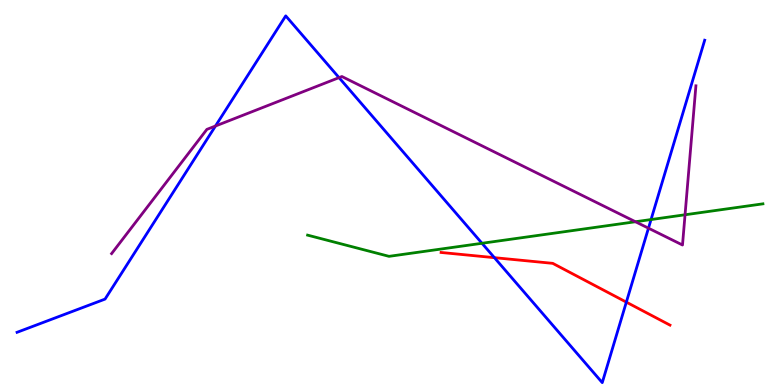[{'lines': ['blue', 'red'], 'intersections': [{'x': 6.38, 'y': 3.31}, {'x': 8.08, 'y': 2.15}]}, {'lines': ['green', 'red'], 'intersections': []}, {'lines': ['purple', 'red'], 'intersections': []}, {'lines': ['blue', 'green'], 'intersections': [{'x': 6.22, 'y': 3.68}, {'x': 8.4, 'y': 4.3}]}, {'lines': ['blue', 'purple'], 'intersections': [{'x': 2.78, 'y': 6.73}, {'x': 4.37, 'y': 7.98}, {'x': 8.37, 'y': 4.07}]}, {'lines': ['green', 'purple'], 'intersections': [{'x': 8.2, 'y': 4.24}, {'x': 8.84, 'y': 4.42}]}]